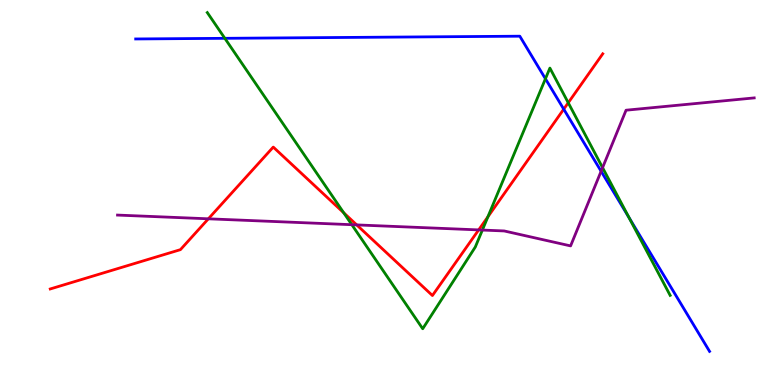[{'lines': ['blue', 'red'], 'intersections': [{'x': 7.27, 'y': 7.16}]}, {'lines': ['green', 'red'], 'intersections': [{'x': 4.43, 'y': 4.47}, {'x': 6.3, 'y': 4.37}, {'x': 7.33, 'y': 7.33}]}, {'lines': ['purple', 'red'], 'intersections': [{'x': 2.69, 'y': 4.32}, {'x': 4.6, 'y': 4.16}, {'x': 6.18, 'y': 4.03}]}, {'lines': ['blue', 'green'], 'intersections': [{'x': 2.9, 'y': 9.0}, {'x': 7.04, 'y': 7.95}, {'x': 8.12, 'y': 4.35}]}, {'lines': ['blue', 'purple'], 'intersections': [{'x': 7.76, 'y': 5.55}]}, {'lines': ['green', 'purple'], 'intersections': [{'x': 4.54, 'y': 4.16}, {'x': 6.22, 'y': 4.02}, {'x': 7.78, 'y': 5.65}]}]